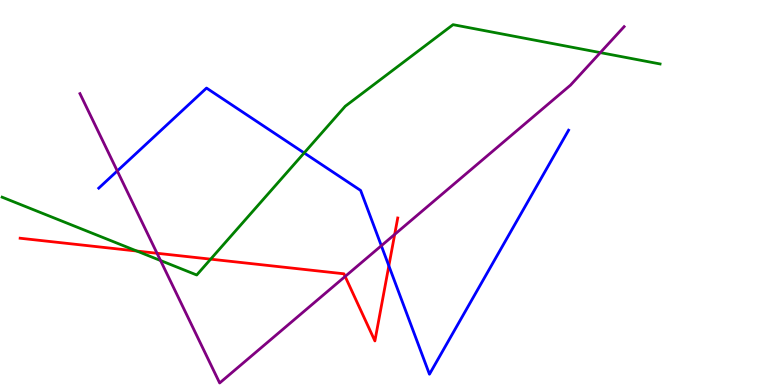[{'lines': ['blue', 'red'], 'intersections': [{'x': 5.02, 'y': 3.1}]}, {'lines': ['green', 'red'], 'intersections': [{'x': 1.77, 'y': 3.48}, {'x': 2.72, 'y': 3.27}]}, {'lines': ['purple', 'red'], 'intersections': [{'x': 2.03, 'y': 3.42}, {'x': 4.45, 'y': 2.82}, {'x': 5.09, 'y': 3.91}]}, {'lines': ['blue', 'green'], 'intersections': [{'x': 3.92, 'y': 6.03}]}, {'lines': ['blue', 'purple'], 'intersections': [{'x': 1.51, 'y': 5.56}, {'x': 4.92, 'y': 3.62}]}, {'lines': ['green', 'purple'], 'intersections': [{'x': 2.07, 'y': 3.23}, {'x': 7.75, 'y': 8.63}]}]